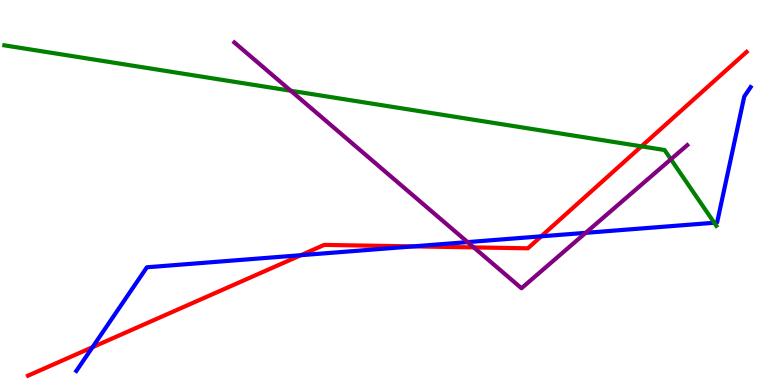[{'lines': ['blue', 'red'], 'intersections': [{'x': 1.19, 'y': 0.982}, {'x': 3.88, 'y': 3.37}, {'x': 5.33, 'y': 3.6}, {'x': 6.98, 'y': 3.86}]}, {'lines': ['green', 'red'], 'intersections': [{'x': 8.28, 'y': 6.2}]}, {'lines': ['purple', 'red'], 'intersections': [{'x': 6.11, 'y': 3.57}]}, {'lines': ['blue', 'green'], 'intersections': [{'x': 9.22, 'y': 4.21}]}, {'lines': ['blue', 'purple'], 'intersections': [{'x': 6.03, 'y': 3.71}, {'x': 7.56, 'y': 3.95}]}, {'lines': ['green', 'purple'], 'intersections': [{'x': 3.75, 'y': 7.64}, {'x': 8.66, 'y': 5.86}]}]